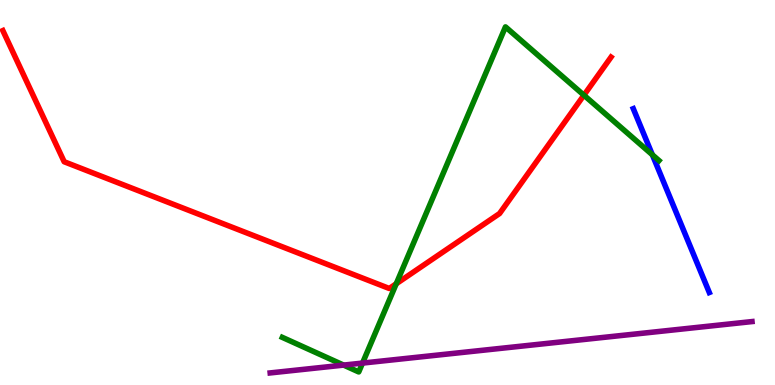[{'lines': ['blue', 'red'], 'intersections': []}, {'lines': ['green', 'red'], 'intersections': [{'x': 5.11, 'y': 2.63}, {'x': 7.53, 'y': 7.53}]}, {'lines': ['purple', 'red'], 'intersections': []}, {'lines': ['blue', 'green'], 'intersections': [{'x': 8.42, 'y': 5.98}]}, {'lines': ['blue', 'purple'], 'intersections': []}, {'lines': ['green', 'purple'], 'intersections': [{'x': 4.43, 'y': 0.517}, {'x': 4.68, 'y': 0.569}]}]